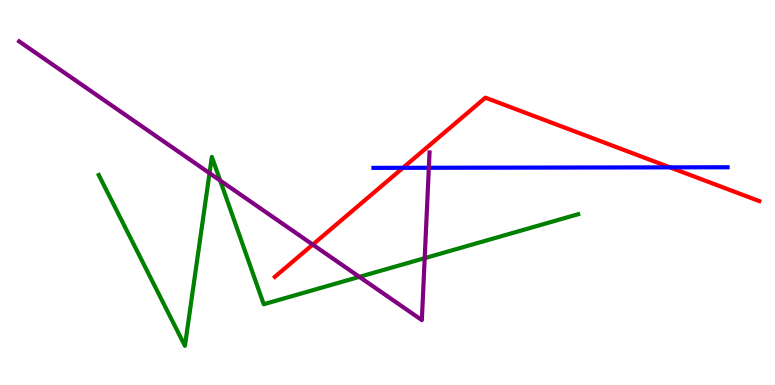[{'lines': ['blue', 'red'], 'intersections': [{'x': 5.2, 'y': 5.64}, {'x': 8.64, 'y': 5.65}]}, {'lines': ['green', 'red'], 'intersections': []}, {'lines': ['purple', 'red'], 'intersections': [{'x': 4.04, 'y': 3.65}]}, {'lines': ['blue', 'green'], 'intersections': []}, {'lines': ['blue', 'purple'], 'intersections': [{'x': 5.53, 'y': 5.64}]}, {'lines': ['green', 'purple'], 'intersections': [{'x': 2.7, 'y': 5.5}, {'x': 2.84, 'y': 5.31}, {'x': 4.64, 'y': 2.81}, {'x': 5.48, 'y': 3.29}]}]